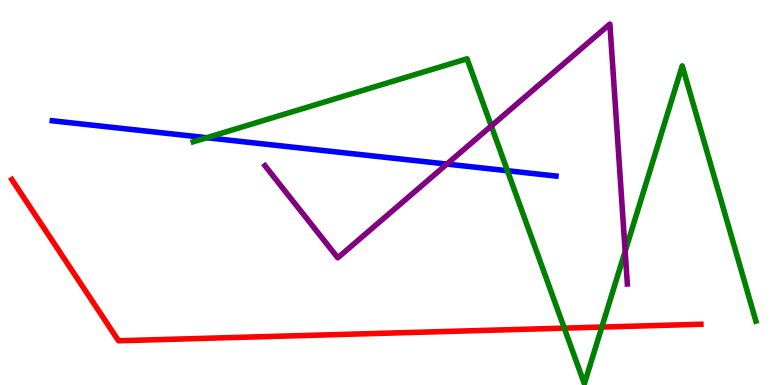[{'lines': ['blue', 'red'], 'intersections': []}, {'lines': ['green', 'red'], 'intersections': [{'x': 7.28, 'y': 1.48}, {'x': 7.77, 'y': 1.5}]}, {'lines': ['purple', 'red'], 'intersections': []}, {'lines': ['blue', 'green'], 'intersections': [{'x': 2.67, 'y': 6.42}, {'x': 6.55, 'y': 5.57}]}, {'lines': ['blue', 'purple'], 'intersections': [{'x': 5.77, 'y': 5.74}]}, {'lines': ['green', 'purple'], 'intersections': [{'x': 6.34, 'y': 6.73}, {'x': 8.07, 'y': 3.47}]}]